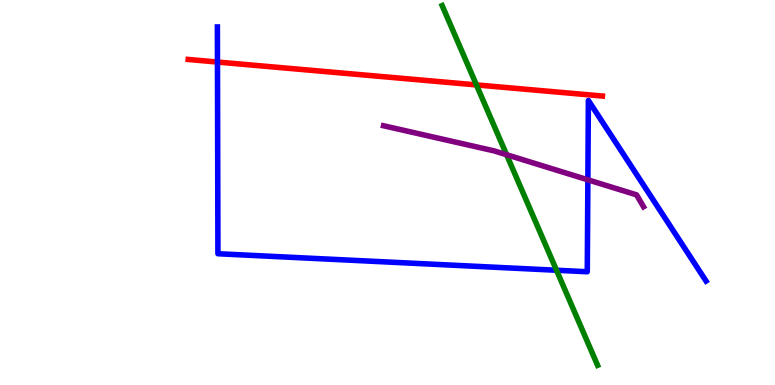[{'lines': ['blue', 'red'], 'intersections': [{'x': 2.81, 'y': 8.39}]}, {'lines': ['green', 'red'], 'intersections': [{'x': 6.15, 'y': 7.79}]}, {'lines': ['purple', 'red'], 'intersections': []}, {'lines': ['blue', 'green'], 'intersections': [{'x': 7.18, 'y': 2.98}]}, {'lines': ['blue', 'purple'], 'intersections': [{'x': 7.59, 'y': 5.33}]}, {'lines': ['green', 'purple'], 'intersections': [{'x': 6.54, 'y': 5.98}]}]